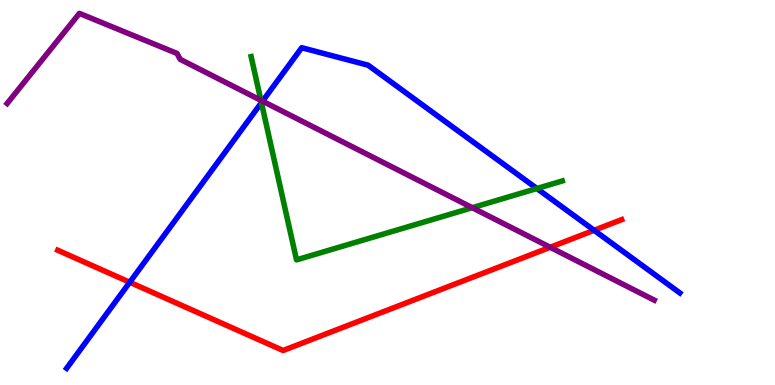[{'lines': ['blue', 'red'], 'intersections': [{'x': 1.67, 'y': 2.67}, {'x': 7.67, 'y': 4.02}]}, {'lines': ['green', 'red'], 'intersections': []}, {'lines': ['purple', 'red'], 'intersections': [{'x': 7.1, 'y': 3.58}]}, {'lines': ['blue', 'green'], 'intersections': [{'x': 3.37, 'y': 7.33}, {'x': 6.93, 'y': 5.1}]}, {'lines': ['blue', 'purple'], 'intersections': [{'x': 3.39, 'y': 7.37}]}, {'lines': ['green', 'purple'], 'intersections': [{'x': 3.37, 'y': 7.39}, {'x': 6.09, 'y': 4.61}]}]